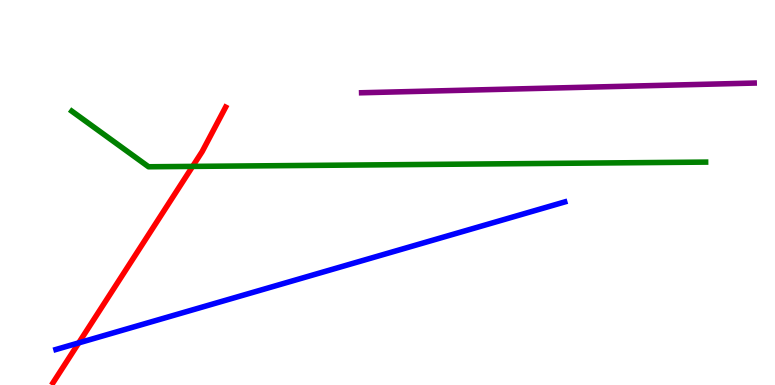[{'lines': ['blue', 'red'], 'intersections': [{'x': 1.02, 'y': 1.09}]}, {'lines': ['green', 'red'], 'intersections': [{'x': 2.49, 'y': 5.68}]}, {'lines': ['purple', 'red'], 'intersections': []}, {'lines': ['blue', 'green'], 'intersections': []}, {'lines': ['blue', 'purple'], 'intersections': []}, {'lines': ['green', 'purple'], 'intersections': []}]